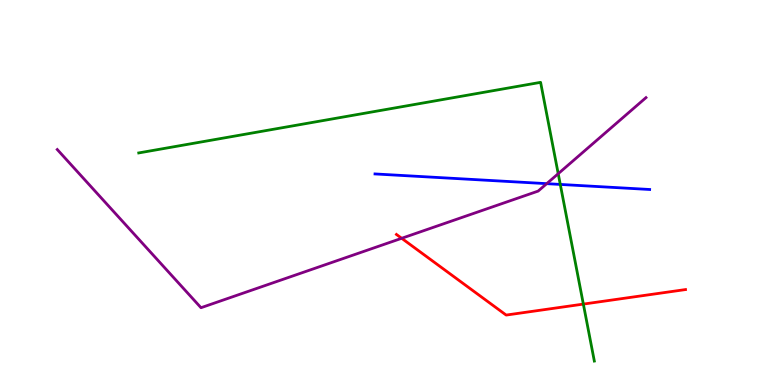[{'lines': ['blue', 'red'], 'intersections': []}, {'lines': ['green', 'red'], 'intersections': [{'x': 7.53, 'y': 2.1}]}, {'lines': ['purple', 'red'], 'intersections': [{'x': 5.18, 'y': 3.81}]}, {'lines': ['blue', 'green'], 'intersections': [{'x': 7.23, 'y': 5.21}]}, {'lines': ['blue', 'purple'], 'intersections': [{'x': 7.05, 'y': 5.23}]}, {'lines': ['green', 'purple'], 'intersections': [{'x': 7.2, 'y': 5.49}]}]